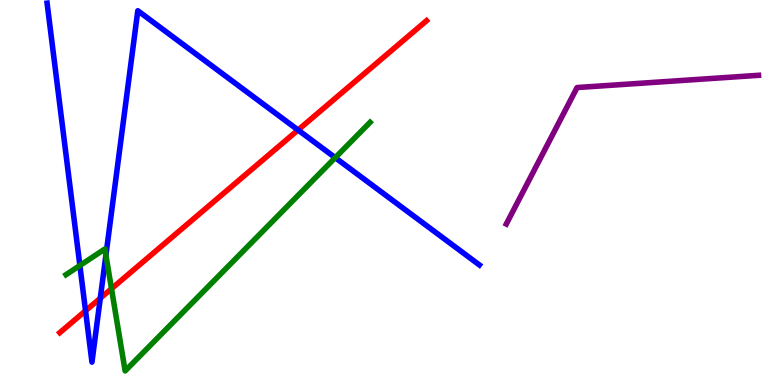[{'lines': ['blue', 'red'], 'intersections': [{'x': 1.1, 'y': 1.93}, {'x': 1.29, 'y': 2.25}, {'x': 3.85, 'y': 6.62}]}, {'lines': ['green', 'red'], 'intersections': [{'x': 1.44, 'y': 2.5}]}, {'lines': ['purple', 'red'], 'intersections': []}, {'lines': ['blue', 'green'], 'intersections': [{'x': 1.03, 'y': 3.1}, {'x': 1.37, 'y': 3.37}, {'x': 4.33, 'y': 5.9}]}, {'lines': ['blue', 'purple'], 'intersections': []}, {'lines': ['green', 'purple'], 'intersections': []}]